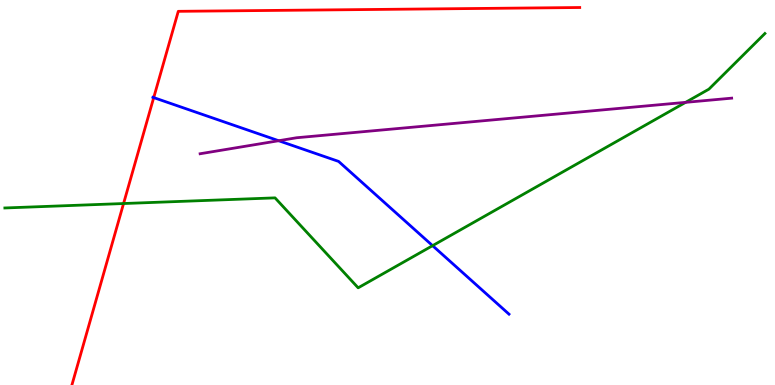[{'lines': ['blue', 'red'], 'intersections': [{'x': 1.98, 'y': 7.46}]}, {'lines': ['green', 'red'], 'intersections': [{'x': 1.59, 'y': 4.71}]}, {'lines': ['purple', 'red'], 'intersections': []}, {'lines': ['blue', 'green'], 'intersections': [{'x': 5.58, 'y': 3.62}]}, {'lines': ['blue', 'purple'], 'intersections': [{'x': 3.6, 'y': 6.34}]}, {'lines': ['green', 'purple'], 'intersections': [{'x': 8.85, 'y': 7.34}]}]